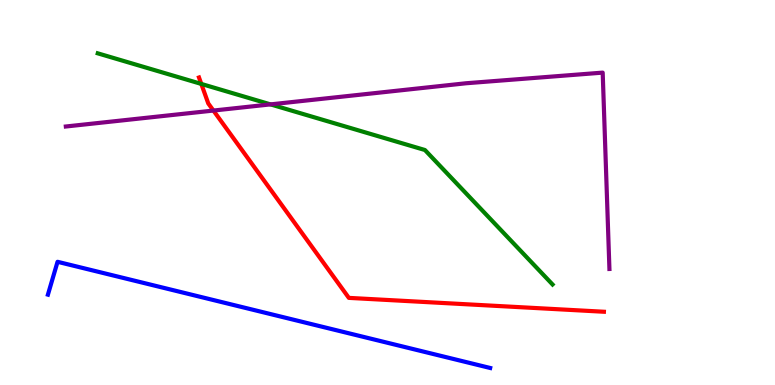[{'lines': ['blue', 'red'], 'intersections': []}, {'lines': ['green', 'red'], 'intersections': [{'x': 2.6, 'y': 7.82}]}, {'lines': ['purple', 'red'], 'intersections': [{'x': 2.75, 'y': 7.13}]}, {'lines': ['blue', 'green'], 'intersections': []}, {'lines': ['blue', 'purple'], 'intersections': []}, {'lines': ['green', 'purple'], 'intersections': [{'x': 3.49, 'y': 7.29}]}]